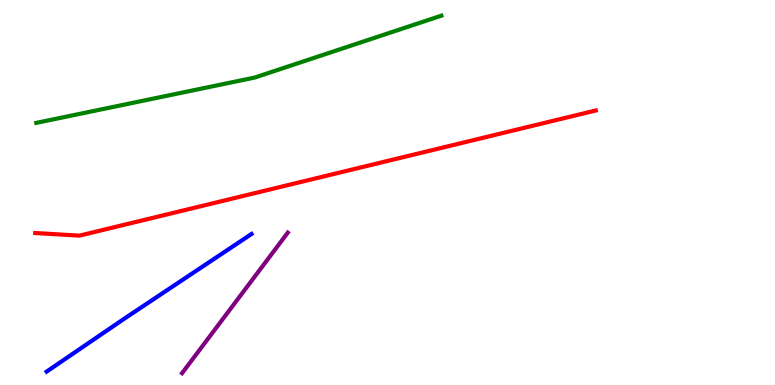[{'lines': ['blue', 'red'], 'intersections': []}, {'lines': ['green', 'red'], 'intersections': []}, {'lines': ['purple', 'red'], 'intersections': []}, {'lines': ['blue', 'green'], 'intersections': []}, {'lines': ['blue', 'purple'], 'intersections': []}, {'lines': ['green', 'purple'], 'intersections': []}]